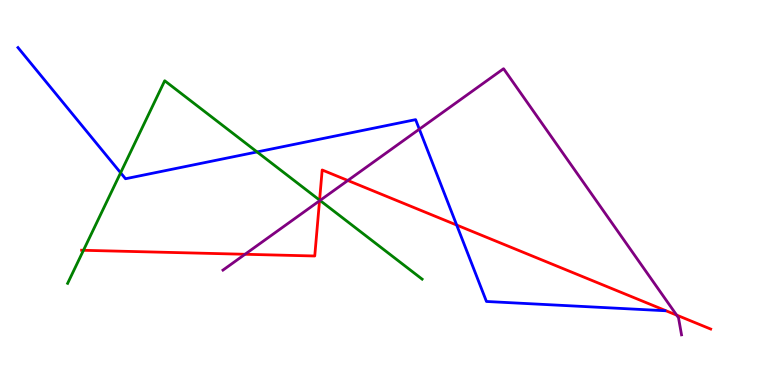[{'lines': ['blue', 'red'], 'intersections': [{'x': 5.89, 'y': 4.15}]}, {'lines': ['green', 'red'], 'intersections': [{'x': 1.08, 'y': 3.5}, {'x': 4.12, 'y': 4.8}]}, {'lines': ['purple', 'red'], 'intersections': [{'x': 3.16, 'y': 3.4}, {'x': 4.12, 'y': 4.78}, {'x': 4.49, 'y': 5.31}, {'x': 8.73, 'y': 1.82}]}, {'lines': ['blue', 'green'], 'intersections': [{'x': 1.56, 'y': 5.51}, {'x': 3.32, 'y': 6.05}]}, {'lines': ['blue', 'purple'], 'intersections': [{'x': 5.41, 'y': 6.64}]}, {'lines': ['green', 'purple'], 'intersections': [{'x': 4.13, 'y': 4.79}]}]